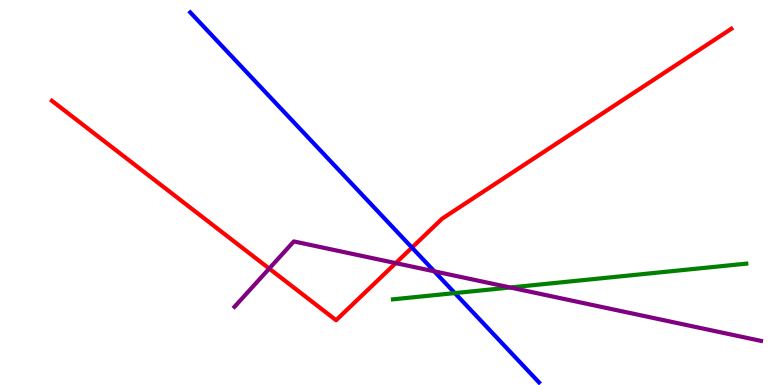[{'lines': ['blue', 'red'], 'intersections': [{'x': 5.32, 'y': 3.57}]}, {'lines': ['green', 'red'], 'intersections': []}, {'lines': ['purple', 'red'], 'intersections': [{'x': 3.47, 'y': 3.02}, {'x': 5.11, 'y': 3.17}]}, {'lines': ['blue', 'green'], 'intersections': [{'x': 5.87, 'y': 2.39}]}, {'lines': ['blue', 'purple'], 'intersections': [{'x': 5.6, 'y': 2.95}]}, {'lines': ['green', 'purple'], 'intersections': [{'x': 6.58, 'y': 2.53}]}]